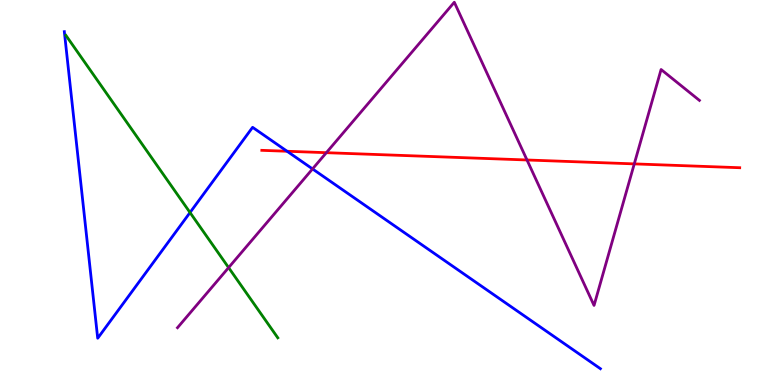[{'lines': ['blue', 'red'], 'intersections': [{'x': 3.7, 'y': 6.07}]}, {'lines': ['green', 'red'], 'intersections': []}, {'lines': ['purple', 'red'], 'intersections': [{'x': 4.21, 'y': 6.03}, {'x': 6.8, 'y': 5.84}, {'x': 8.18, 'y': 5.74}]}, {'lines': ['blue', 'green'], 'intersections': [{'x': 2.45, 'y': 4.48}]}, {'lines': ['blue', 'purple'], 'intersections': [{'x': 4.03, 'y': 5.61}]}, {'lines': ['green', 'purple'], 'intersections': [{'x': 2.95, 'y': 3.05}]}]